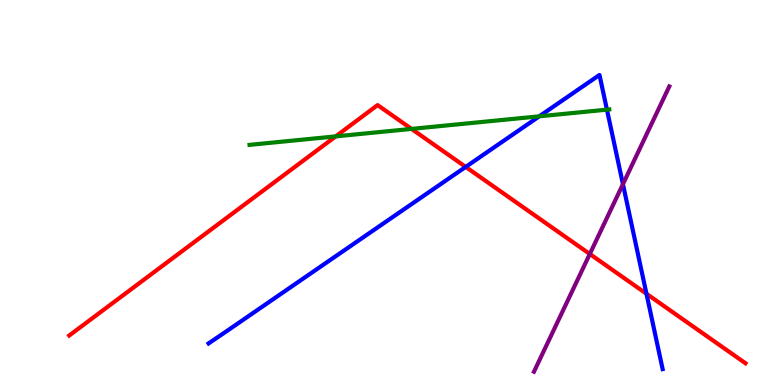[{'lines': ['blue', 'red'], 'intersections': [{'x': 6.01, 'y': 5.66}, {'x': 8.34, 'y': 2.37}]}, {'lines': ['green', 'red'], 'intersections': [{'x': 4.33, 'y': 6.46}, {'x': 5.31, 'y': 6.65}]}, {'lines': ['purple', 'red'], 'intersections': [{'x': 7.61, 'y': 3.4}]}, {'lines': ['blue', 'green'], 'intersections': [{'x': 6.96, 'y': 6.98}, {'x': 7.83, 'y': 7.15}]}, {'lines': ['blue', 'purple'], 'intersections': [{'x': 8.04, 'y': 5.22}]}, {'lines': ['green', 'purple'], 'intersections': []}]